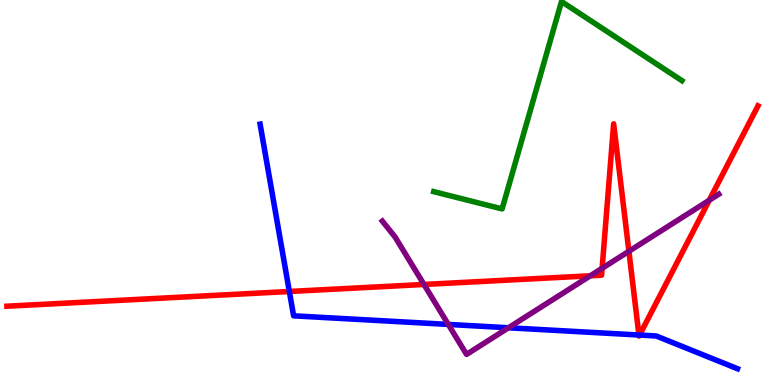[{'lines': ['blue', 'red'], 'intersections': [{'x': 3.73, 'y': 2.43}, {'x': 8.24, 'y': 1.3}, {'x': 8.25, 'y': 1.3}]}, {'lines': ['green', 'red'], 'intersections': []}, {'lines': ['purple', 'red'], 'intersections': [{'x': 5.47, 'y': 2.61}, {'x': 7.62, 'y': 2.84}, {'x': 7.77, 'y': 3.03}, {'x': 8.11, 'y': 3.47}, {'x': 9.15, 'y': 4.8}]}, {'lines': ['blue', 'green'], 'intersections': []}, {'lines': ['blue', 'purple'], 'intersections': [{'x': 5.78, 'y': 1.57}, {'x': 6.56, 'y': 1.49}]}, {'lines': ['green', 'purple'], 'intersections': []}]